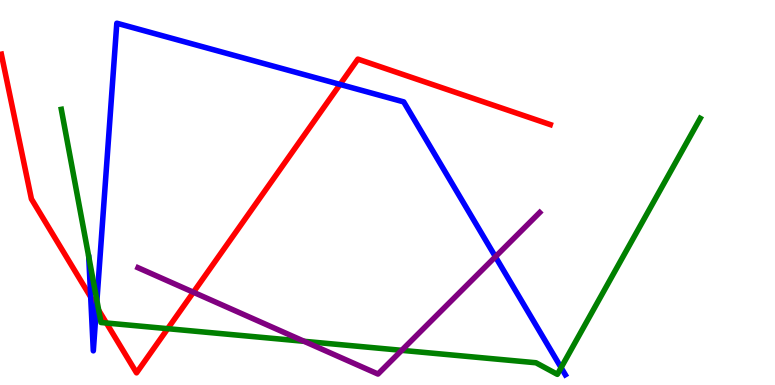[{'lines': ['blue', 'red'], 'intersections': [{'x': 1.17, 'y': 2.29}, {'x': 1.24, 'y': 2.04}, {'x': 4.39, 'y': 7.81}]}, {'lines': ['green', 'red'], 'intersections': [{'x': 1.27, 'y': 1.94}, {'x': 1.37, 'y': 1.61}, {'x': 2.16, 'y': 1.46}]}, {'lines': ['purple', 'red'], 'intersections': [{'x': 2.5, 'y': 2.41}]}, {'lines': ['blue', 'green'], 'intersections': [{'x': 1.25, 'y': 2.19}, {'x': 7.24, 'y': 0.451}]}, {'lines': ['blue', 'purple'], 'intersections': [{'x': 6.39, 'y': 3.33}]}, {'lines': ['green', 'purple'], 'intersections': [{'x': 3.92, 'y': 1.13}, {'x': 5.18, 'y': 0.9}]}]